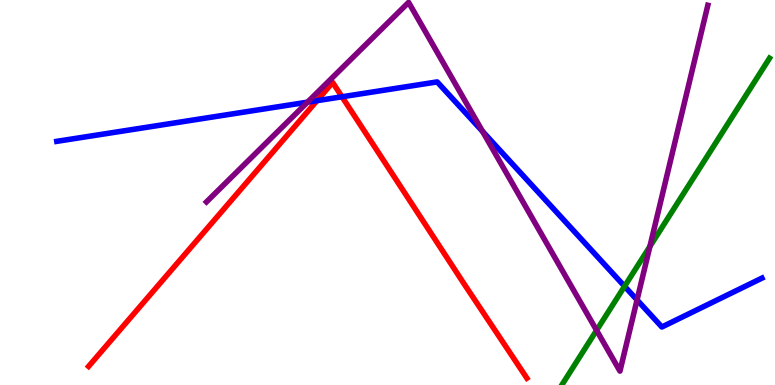[{'lines': ['blue', 'red'], 'intersections': [{'x': 4.09, 'y': 7.38}, {'x': 4.41, 'y': 7.49}]}, {'lines': ['green', 'red'], 'intersections': []}, {'lines': ['purple', 'red'], 'intersections': []}, {'lines': ['blue', 'green'], 'intersections': [{'x': 8.06, 'y': 2.56}]}, {'lines': ['blue', 'purple'], 'intersections': [{'x': 3.97, 'y': 7.35}, {'x': 6.23, 'y': 6.59}, {'x': 8.22, 'y': 2.21}]}, {'lines': ['green', 'purple'], 'intersections': [{'x': 7.7, 'y': 1.42}, {'x': 8.39, 'y': 3.6}]}]